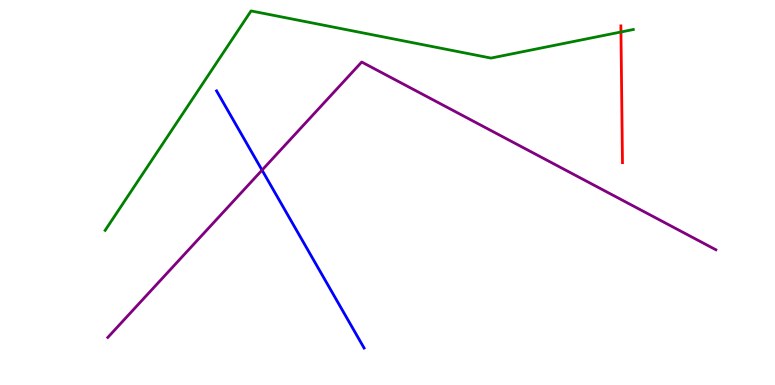[{'lines': ['blue', 'red'], 'intersections': []}, {'lines': ['green', 'red'], 'intersections': [{'x': 8.01, 'y': 9.17}]}, {'lines': ['purple', 'red'], 'intersections': []}, {'lines': ['blue', 'green'], 'intersections': []}, {'lines': ['blue', 'purple'], 'intersections': [{'x': 3.38, 'y': 5.58}]}, {'lines': ['green', 'purple'], 'intersections': []}]